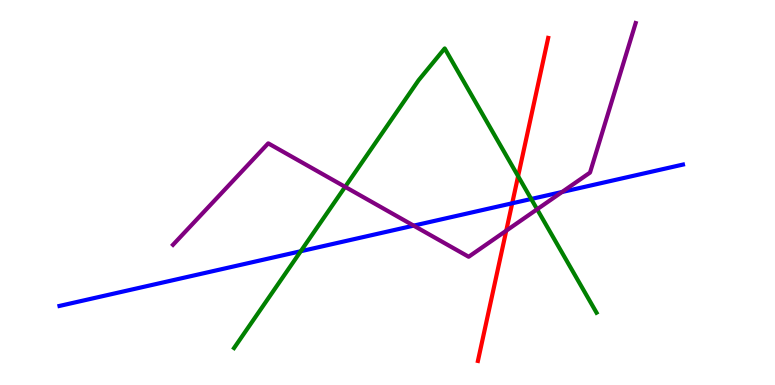[{'lines': ['blue', 'red'], 'intersections': [{'x': 6.61, 'y': 4.72}]}, {'lines': ['green', 'red'], 'intersections': [{'x': 6.69, 'y': 5.42}]}, {'lines': ['purple', 'red'], 'intersections': [{'x': 6.53, 'y': 4.01}]}, {'lines': ['blue', 'green'], 'intersections': [{'x': 3.88, 'y': 3.47}, {'x': 6.85, 'y': 4.83}]}, {'lines': ['blue', 'purple'], 'intersections': [{'x': 5.34, 'y': 4.14}, {'x': 7.25, 'y': 5.01}]}, {'lines': ['green', 'purple'], 'intersections': [{'x': 4.45, 'y': 5.15}, {'x': 6.93, 'y': 4.56}]}]